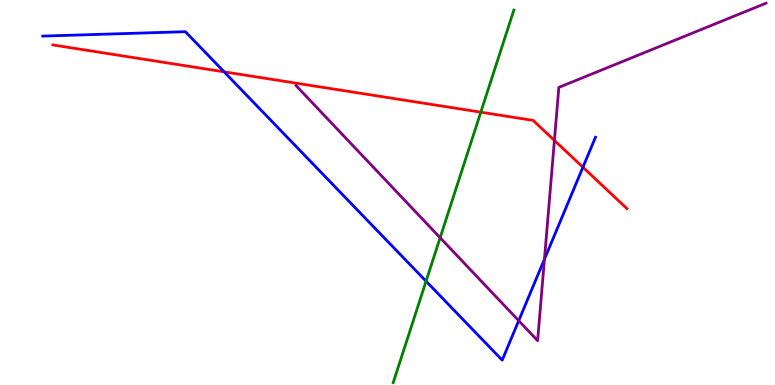[{'lines': ['blue', 'red'], 'intersections': [{'x': 2.89, 'y': 8.13}, {'x': 7.52, 'y': 5.66}]}, {'lines': ['green', 'red'], 'intersections': [{'x': 6.2, 'y': 7.09}]}, {'lines': ['purple', 'red'], 'intersections': [{'x': 7.15, 'y': 6.35}]}, {'lines': ['blue', 'green'], 'intersections': [{'x': 5.5, 'y': 2.7}]}, {'lines': ['blue', 'purple'], 'intersections': [{'x': 6.69, 'y': 1.67}, {'x': 7.03, 'y': 3.27}]}, {'lines': ['green', 'purple'], 'intersections': [{'x': 5.68, 'y': 3.83}]}]